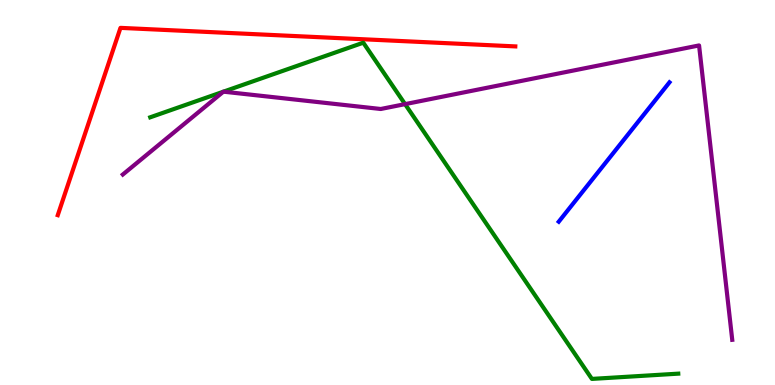[{'lines': ['blue', 'red'], 'intersections': []}, {'lines': ['green', 'red'], 'intersections': []}, {'lines': ['purple', 'red'], 'intersections': []}, {'lines': ['blue', 'green'], 'intersections': []}, {'lines': ['blue', 'purple'], 'intersections': []}, {'lines': ['green', 'purple'], 'intersections': [{'x': 2.88, 'y': 7.62}, {'x': 2.88, 'y': 7.62}, {'x': 5.23, 'y': 7.3}]}]